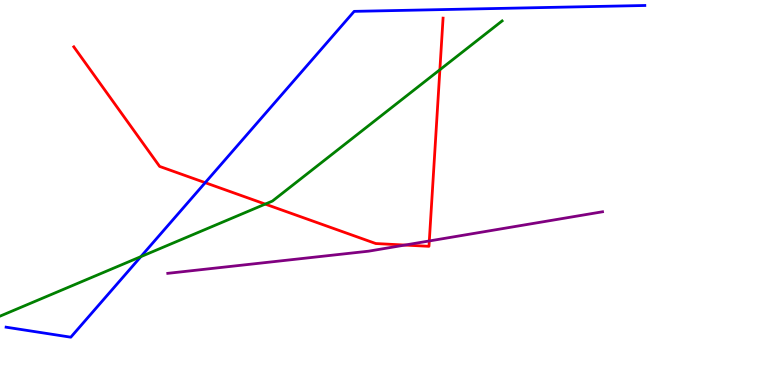[{'lines': ['blue', 'red'], 'intersections': [{'x': 2.65, 'y': 5.26}]}, {'lines': ['green', 'red'], 'intersections': [{'x': 3.42, 'y': 4.7}, {'x': 5.68, 'y': 8.19}]}, {'lines': ['purple', 'red'], 'intersections': [{'x': 5.22, 'y': 3.63}, {'x': 5.54, 'y': 3.74}]}, {'lines': ['blue', 'green'], 'intersections': [{'x': 1.82, 'y': 3.33}]}, {'lines': ['blue', 'purple'], 'intersections': []}, {'lines': ['green', 'purple'], 'intersections': []}]